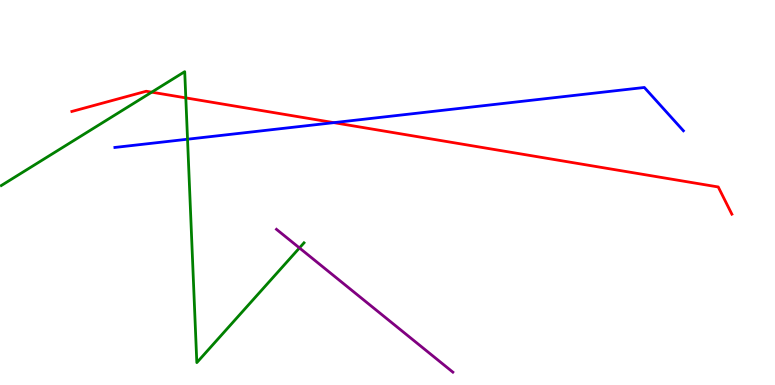[{'lines': ['blue', 'red'], 'intersections': [{'x': 4.31, 'y': 6.81}]}, {'lines': ['green', 'red'], 'intersections': [{'x': 1.96, 'y': 7.61}, {'x': 2.4, 'y': 7.46}]}, {'lines': ['purple', 'red'], 'intersections': []}, {'lines': ['blue', 'green'], 'intersections': [{'x': 2.42, 'y': 6.38}]}, {'lines': ['blue', 'purple'], 'intersections': []}, {'lines': ['green', 'purple'], 'intersections': [{'x': 3.86, 'y': 3.56}]}]